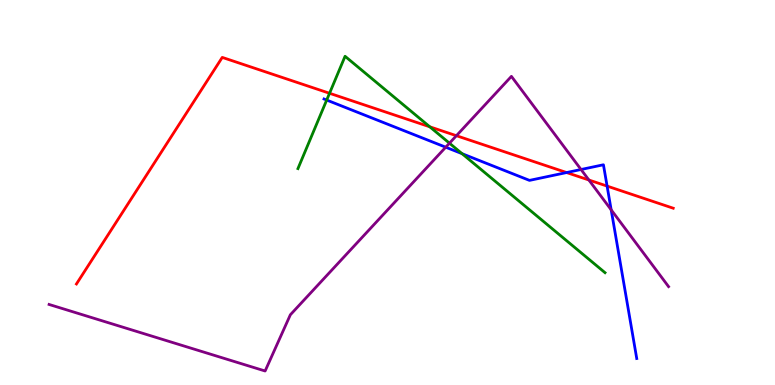[{'lines': ['blue', 'red'], 'intersections': [{'x': 7.31, 'y': 5.52}, {'x': 7.83, 'y': 5.17}]}, {'lines': ['green', 'red'], 'intersections': [{'x': 4.25, 'y': 7.58}, {'x': 5.55, 'y': 6.71}]}, {'lines': ['purple', 'red'], 'intersections': [{'x': 5.89, 'y': 6.48}, {'x': 7.6, 'y': 5.32}]}, {'lines': ['blue', 'green'], 'intersections': [{'x': 4.22, 'y': 7.4}, {'x': 5.96, 'y': 6.01}]}, {'lines': ['blue', 'purple'], 'intersections': [{'x': 5.75, 'y': 6.18}, {'x': 7.5, 'y': 5.6}, {'x': 7.89, 'y': 4.55}]}, {'lines': ['green', 'purple'], 'intersections': [{'x': 5.8, 'y': 6.28}]}]